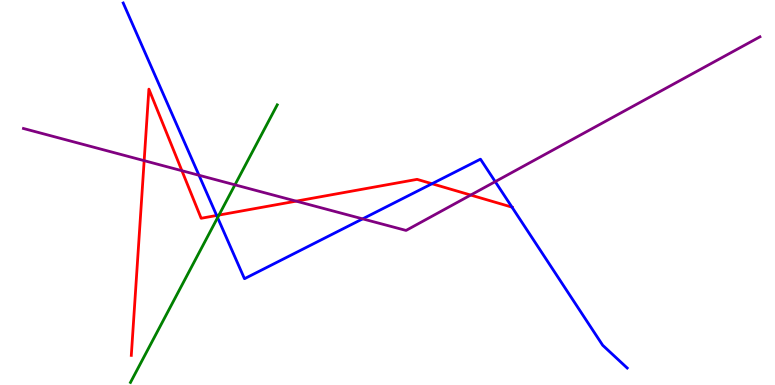[{'lines': ['blue', 'red'], 'intersections': [{'x': 2.8, 'y': 4.4}, {'x': 5.57, 'y': 5.23}, {'x': 6.61, 'y': 4.62}]}, {'lines': ['green', 'red'], 'intersections': [{'x': 2.83, 'y': 4.41}]}, {'lines': ['purple', 'red'], 'intersections': [{'x': 1.86, 'y': 5.83}, {'x': 2.35, 'y': 5.57}, {'x': 3.82, 'y': 4.78}, {'x': 6.07, 'y': 4.93}]}, {'lines': ['blue', 'green'], 'intersections': [{'x': 2.81, 'y': 4.35}]}, {'lines': ['blue', 'purple'], 'intersections': [{'x': 2.57, 'y': 5.45}, {'x': 4.68, 'y': 4.32}, {'x': 6.39, 'y': 5.28}]}, {'lines': ['green', 'purple'], 'intersections': [{'x': 3.03, 'y': 5.2}]}]